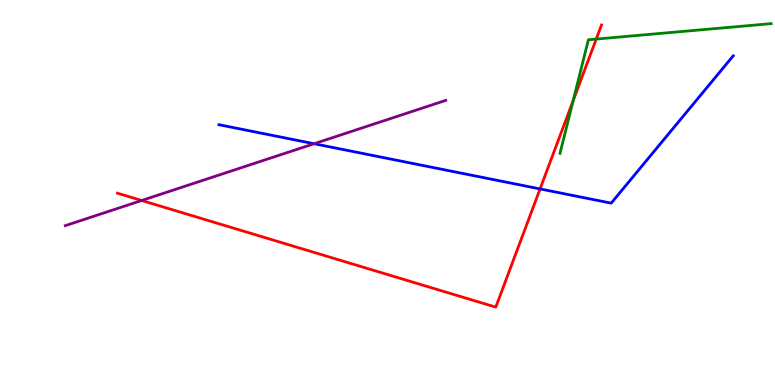[{'lines': ['blue', 'red'], 'intersections': [{'x': 6.97, 'y': 5.09}]}, {'lines': ['green', 'red'], 'intersections': [{'x': 7.4, 'y': 7.39}, {'x': 7.69, 'y': 8.99}]}, {'lines': ['purple', 'red'], 'intersections': [{'x': 1.83, 'y': 4.79}]}, {'lines': ['blue', 'green'], 'intersections': []}, {'lines': ['blue', 'purple'], 'intersections': [{'x': 4.05, 'y': 6.27}]}, {'lines': ['green', 'purple'], 'intersections': []}]